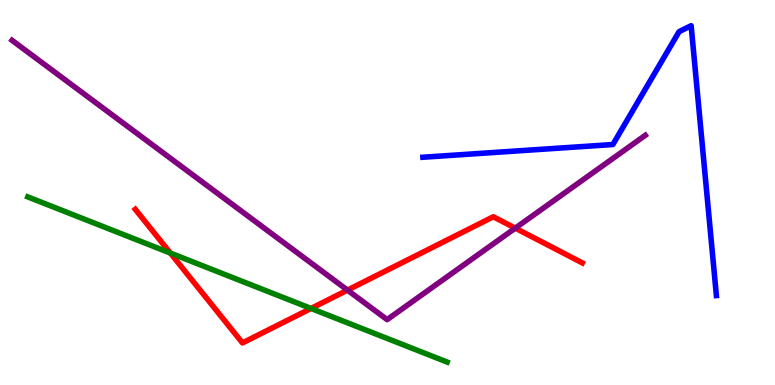[{'lines': ['blue', 'red'], 'intersections': []}, {'lines': ['green', 'red'], 'intersections': [{'x': 2.2, 'y': 3.43}, {'x': 4.01, 'y': 1.99}]}, {'lines': ['purple', 'red'], 'intersections': [{'x': 4.48, 'y': 2.46}, {'x': 6.65, 'y': 4.07}]}, {'lines': ['blue', 'green'], 'intersections': []}, {'lines': ['blue', 'purple'], 'intersections': []}, {'lines': ['green', 'purple'], 'intersections': []}]